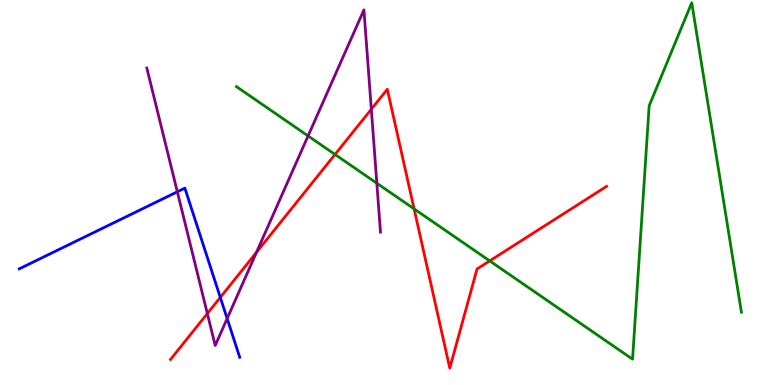[{'lines': ['blue', 'red'], 'intersections': [{'x': 2.84, 'y': 2.27}]}, {'lines': ['green', 'red'], 'intersections': [{'x': 4.32, 'y': 5.99}, {'x': 5.34, 'y': 4.57}, {'x': 6.32, 'y': 3.22}]}, {'lines': ['purple', 'red'], 'intersections': [{'x': 2.68, 'y': 1.86}, {'x': 3.31, 'y': 3.45}, {'x': 4.79, 'y': 7.16}]}, {'lines': ['blue', 'green'], 'intersections': []}, {'lines': ['blue', 'purple'], 'intersections': [{'x': 2.29, 'y': 5.02}, {'x': 2.93, 'y': 1.73}]}, {'lines': ['green', 'purple'], 'intersections': [{'x': 3.98, 'y': 6.47}, {'x': 4.86, 'y': 5.24}]}]